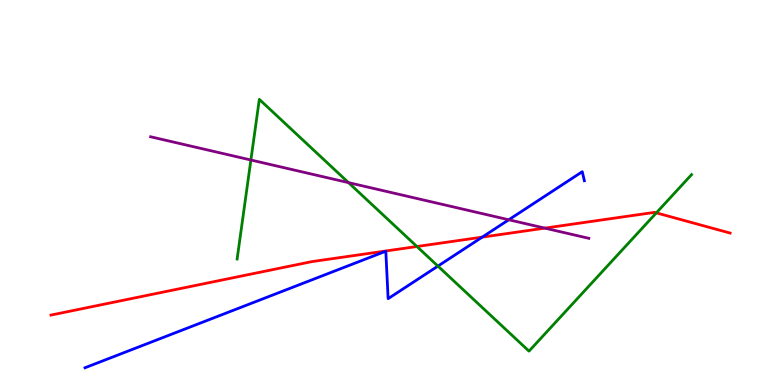[{'lines': ['blue', 'red'], 'intersections': [{'x': 6.22, 'y': 3.84}]}, {'lines': ['green', 'red'], 'intersections': [{'x': 5.38, 'y': 3.6}, {'x': 8.47, 'y': 4.47}]}, {'lines': ['purple', 'red'], 'intersections': [{'x': 7.03, 'y': 4.07}]}, {'lines': ['blue', 'green'], 'intersections': [{'x': 5.65, 'y': 3.09}]}, {'lines': ['blue', 'purple'], 'intersections': [{'x': 6.56, 'y': 4.29}]}, {'lines': ['green', 'purple'], 'intersections': [{'x': 3.24, 'y': 5.84}, {'x': 4.5, 'y': 5.26}]}]